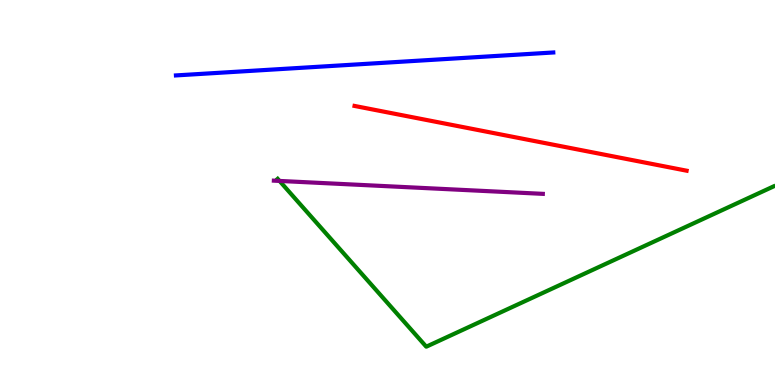[{'lines': ['blue', 'red'], 'intersections': []}, {'lines': ['green', 'red'], 'intersections': []}, {'lines': ['purple', 'red'], 'intersections': []}, {'lines': ['blue', 'green'], 'intersections': []}, {'lines': ['blue', 'purple'], 'intersections': []}, {'lines': ['green', 'purple'], 'intersections': [{'x': 3.61, 'y': 5.3}]}]